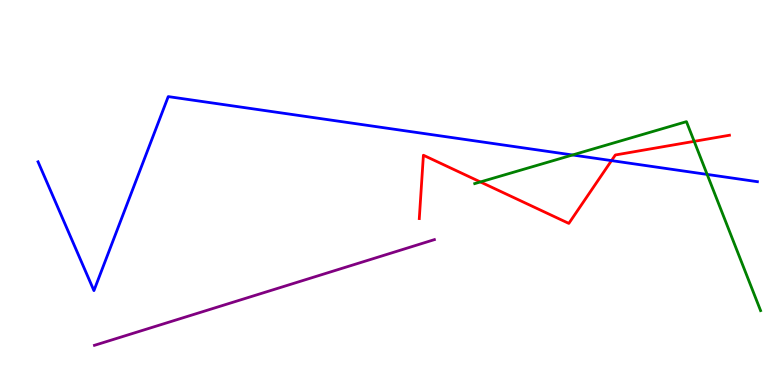[{'lines': ['blue', 'red'], 'intersections': [{'x': 7.89, 'y': 5.83}]}, {'lines': ['green', 'red'], 'intersections': [{'x': 6.2, 'y': 5.27}, {'x': 8.96, 'y': 6.33}]}, {'lines': ['purple', 'red'], 'intersections': []}, {'lines': ['blue', 'green'], 'intersections': [{'x': 7.39, 'y': 5.97}, {'x': 9.12, 'y': 5.47}]}, {'lines': ['blue', 'purple'], 'intersections': []}, {'lines': ['green', 'purple'], 'intersections': []}]